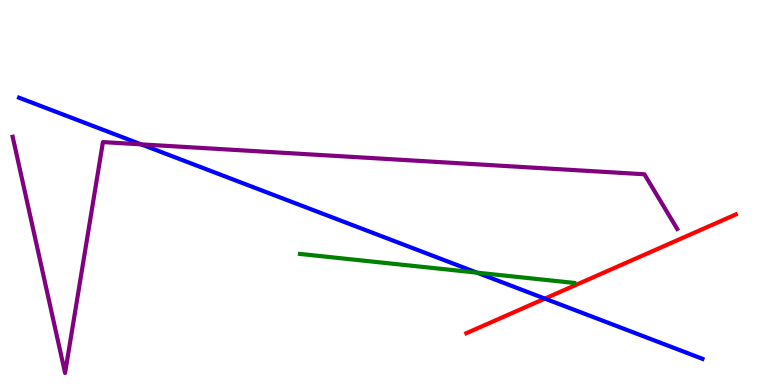[{'lines': ['blue', 'red'], 'intersections': [{'x': 7.03, 'y': 2.24}]}, {'lines': ['green', 'red'], 'intersections': []}, {'lines': ['purple', 'red'], 'intersections': []}, {'lines': ['blue', 'green'], 'intersections': [{'x': 6.15, 'y': 2.92}]}, {'lines': ['blue', 'purple'], 'intersections': [{'x': 1.82, 'y': 6.25}]}, {'lines': ['green', 'purple'], 'intersections': []}]